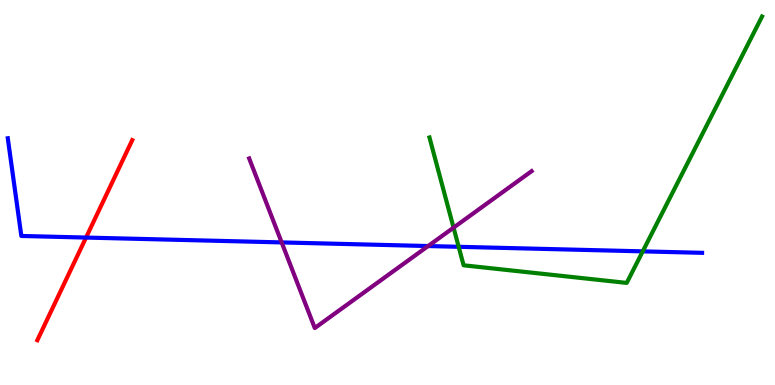[{'lines': ['blue', 'red'], 'intersections': [{'x': 1.11, 'y': 3.83}]}, {'lines': ['green', 'red'], 'intersections': []}, {'lines': ['purple', 'red'], 'intersections': []}, {'lines': ['blue', 'green'], 'intersections': [{'x': 5.92, 'y': 3.59}, {'x': 8.29, 'y': 3.47}]}, {'lines': ['blue', 'purple'], 'intersections': [{'x': 3.63, 'y': 3.7}, {'x': 5.52, 'y': 3.61}]}, {'lines': ['green', 'purple'], 'intersections': [{'x': 5.85, 'y': 4.09}]}]